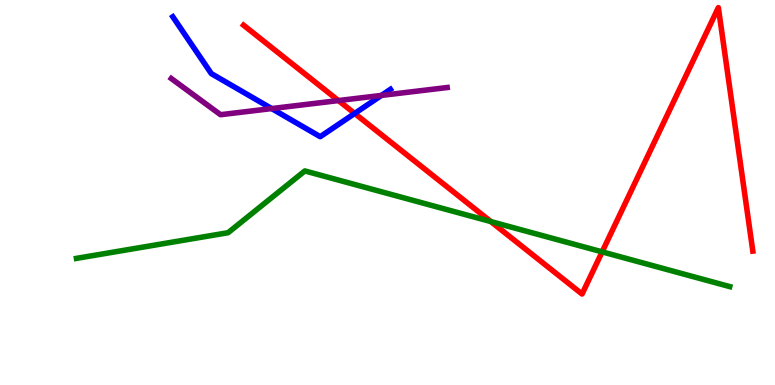[{'lines': ['blue', 'red'], 'intersections': [{'x': 4.58, 'y': 7.05}]}, {'lines': ['green', 'red'], 'intersections': [{'x': 6.33, 'y': 4.25}, {'x': 7.77, 'y': 3.46}]}, {'lines': ['purple', 'red'], 'intersections': [{'x': 4.37, 'y': 7.39}]}, {'lines': ['blue', 'green'], 'intersections': []}, {'lines': ['blue', 'purple'], 'intersections': [{'x': 3.51, 'y': 7.18}, {'x': 4.92, 'y': 7.52}]}, {'lines': ['green', 'purple'], 'intersections': []}]